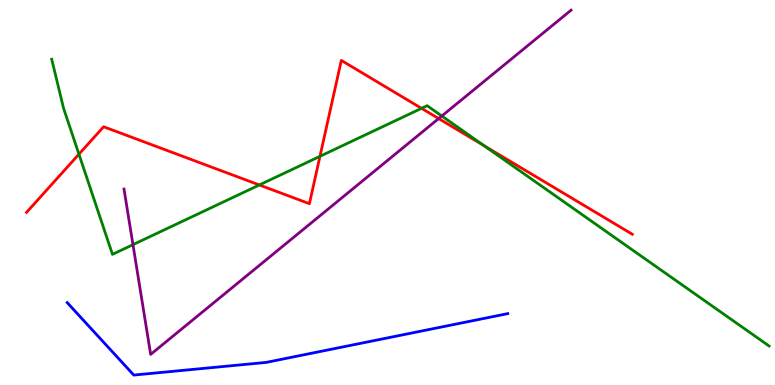[{'lines': ['blue', 'red'], 'intersections': []}, {'lines': ['green', 'red'], 'intersections': [{'x': 1.02, 'y': 5.99}, {'x': 3.35, 'y': 5.2}, {'x': 4.13, 'y': 5.94}, {'x': 5.44, 'y': 7.19}, {'x': 6.25, 'y': 6.22}]}, {'lines': ['purple', 'red'], 'intersections': [{'x': 5.66, 'y': 6.92}]}, {'lines': ['blue', 'green'], 'intersections': []}, {'lines': ['blue', 'purple'], 'intersections': []}, {'lines': ['green', 'purple'], 'intersections': [{'x': 1.72, 'y': 3.65}, {'x': 5.7, 'y': 6.99}]}]